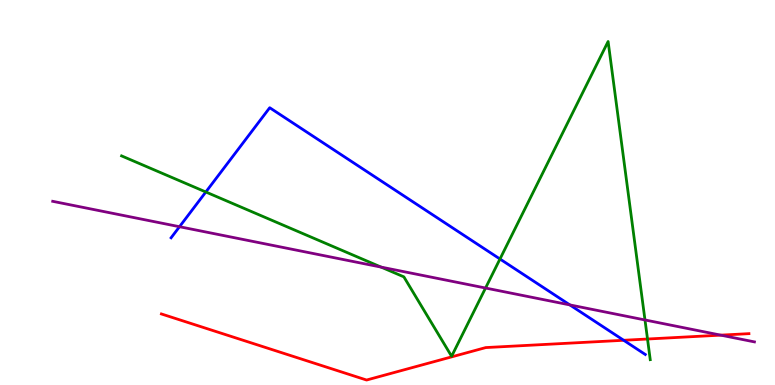[{'lines': ['blue', 'red'], 'intersections': [{'x': 8.05, 'y': 1.16}]}, {'lines': ['green', 'red'], 'intersections': [{'x': 8.35, 'y': 1.19}]}, {'lines': ['purple', 'red'], 'intersections': [{'x': 9.3, 'y': 1.3}]}, {'lines': ['blue', 'green'], 'intersections': [{'x': 2.66, 'y': 5.01}, {'x': 6.45, 'y': 3.27}]}, {'lines': ['blue', 'purple'], 'intersections': [{'x': 2.32, 'y': 4.11}, {'x': 7.35, 'y': 2.08}]}, {'lines': ['green', 'purple'], 'intersections': [{'x': 4.92, 'y': 3.06}, {'x': 6.27, 'y': 2.52}, {'x': 8.32, 'y': 1.69}]}]